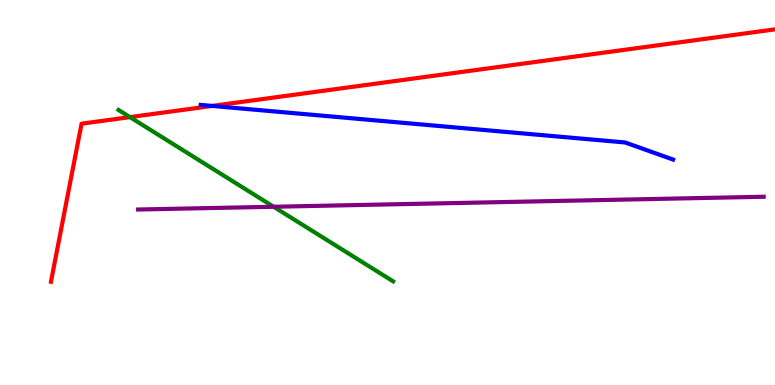[{'lines': ['blue', 'red'], 'intersections': [{'x': 2.74, 'y': 7.25}]}, {'lines': ['green', 'red'], 'intersections': [{'x': 1.68, 'y': 6.96}]}, {'lines': ['purple', 'red'], 'intersections': []}, {'lines': ['blue', 'green'], 'intersections': []}, {'lines': ['blue', 'purple'], 'intersections': []}, {'lines': ['green', 'purple'], 'intersections': [{'x': 3.53, 'y': 4.63}]}]